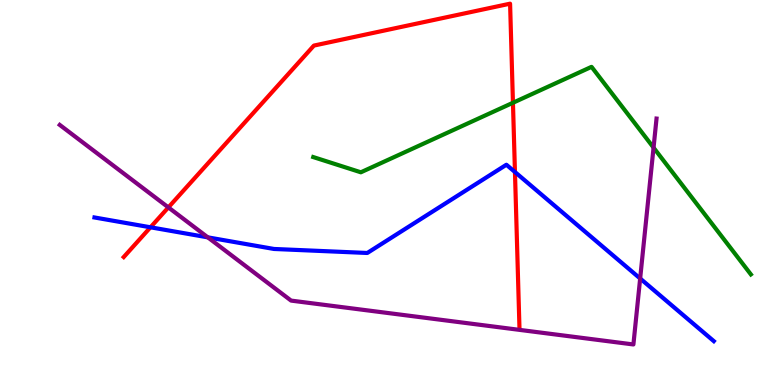[{'lines': ['blue', 'red'], 'intersections': [{'x': 1.94, 'y': 4.1}, {'x': 6.64, 'y': 5.53}]}, {'lines': ['green', 'red'], 'intersections': [{'x': 6.62, 'y': 7.33}]}, {'lines': ['purple', 'red'], 'intersections': [{'x': 2.17, 'y': 4.61}]}, {'lines': ['blue', 'green'], 'intersections': []}, {'lines': ['blue', 'purple'], 'intersections': [{'x': 2.68, 'y': 3.83}, {'x': 8.26, 'y': 2.77}]}, {'lines': ['green', 'purple'], 'intersections': [{'x': 8.43, 'y': 6.17}]}]